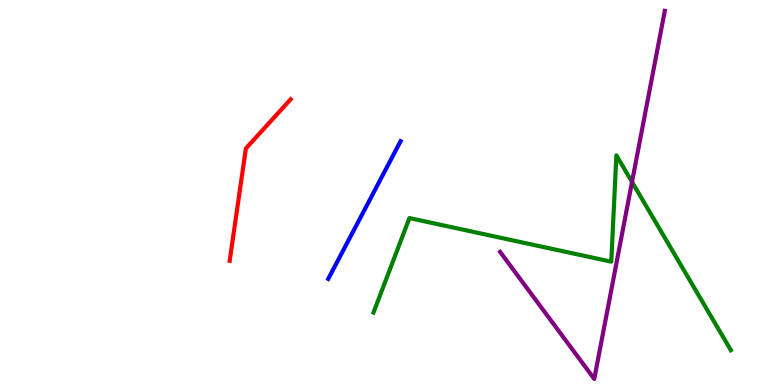[{'lines': ['blue', 'red'], 'intersections': []}, {'lines': ['green', 'red'], 'intersections': []}, {'lines': ['purple', 'red'], 'intersections': []}, {'lines': ['blue', 'green'], 'intersections': []}, {'lines': ['blue', 'purple'], 'intersections': []}, {'lines': ['green', 'purple'], 'intersections': [{'x': 8.16, 'y': 5.27}]}]